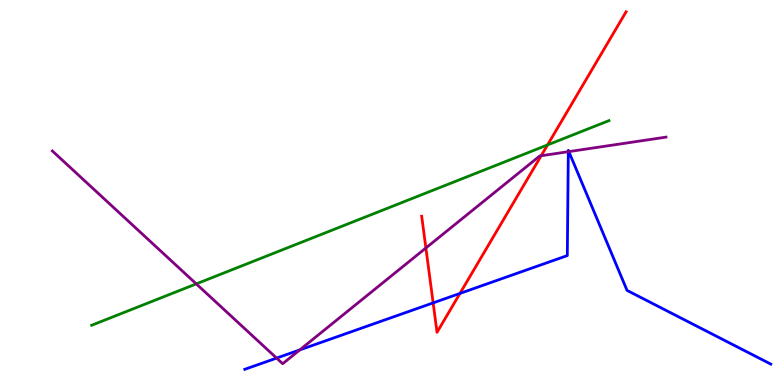[{'lines': ['blue', 'red'], 'intersections': [{'x': 5.59, 'y': 2.13}, {'x': 5.94, 'y': 2.38}]}, {'lines': ['green', 'red'], 'intersections': [{'x': 7.07, 'y': 6.24}]}, {'lines': ['purple', 'red'], 'intersections': [{'x': 5.5, 'y': 3.56}, {'x': 6.98, 'y': 5.95}]}, {'lines': ['blue', 'green'], 'intersections': []}, {'lines': ['blue', 'purple'], 'intersections': [{'x': 3.57, 'y': 0.699}, {'x': 3.87, 'y': 0.911}, {'x': 7.33, 'y': 6.06}, {'x': 7.34, 'y': 6.06}]}, {'lines': ['green', 'purple'], 'intersections': [{'x': 2.53, 'y': 2.63}]}]